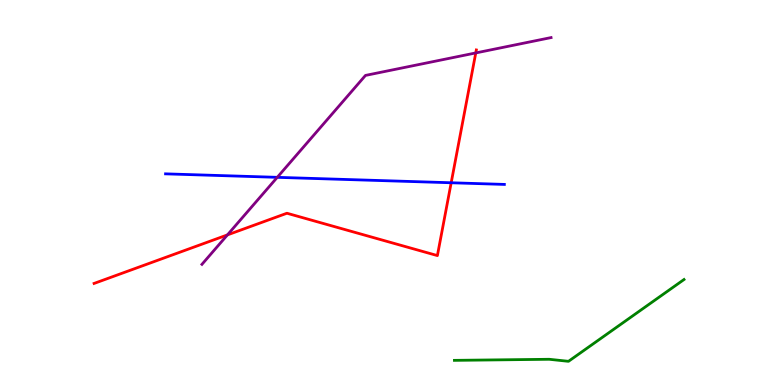[{'lines': ['blue', 'red'], 'intersections': [{'x': 5.82, 'y': 5.25}]}, {'lines': ['green', 'red'], 'intersections': []}, {'lines': ['purple', 'red'], 'intersections': [{'x': 2.93, 'y': 3.9}, {'x': 6.14, 'y': 8.63}]}, {'lines': ['blue', 'green'], 'intersections': []}, {'lines': ['blue', 'purple'], 'intersections': [{'x': 3.58, 'y': 5.39}]}, {'lines': ['green', 'purple'], 'intersections': []}]